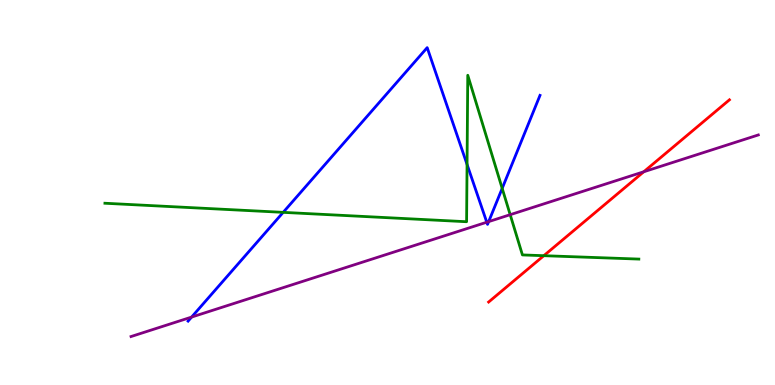[{'lines': ['blue', 'red'], 'intersections': []}, {'lines': ['green', 'red'], 'intersections': [{'x': 7.02, 'y': 3.36}]}, {'lines': ['purple', 'red'], 'intersections': [{'x': 8.31, 'y': 5.54}]}, {'lines': ['blue', 'green'], 'intersections': [{'x': 3.65, 'y': 4.48}, {'x': 6.03, 'y': 5.73}, {'x': 6.48, 'y': 5.11}]}, {'lines': ['blue', 'purple'], 'intersections': [{'x': 2.47, 'y': 1.76}, {'x': 6.28, 'y': 4.23}, {'x': 6.31, 'y': 4.24}]}, {'lines': ['green', 'purple'], 'intersections': [{'x': 6.58, 'y': 4.42}]}]